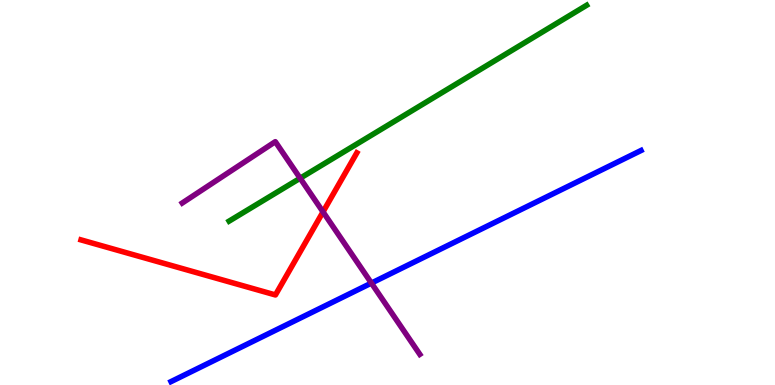[{'lines': ['blue', 'red'], 'intersections': []}, {'lines': ['green', 'red'], 'intersections': []}, {'lines': ['purple', 'red'], 'intersections': [{'x': 4.17, 'y': 4.5}]}, {'lines': ['blue', 'green'], 'intersections': []}, {'lines': ['blue', 'purple'], 'intersections': [{'x': 4.79, 'y': 2.65}]}, {'lines': ['green', 'purple'], 'intersections': [{'x': 3.87, 'y': 5.37}]}]